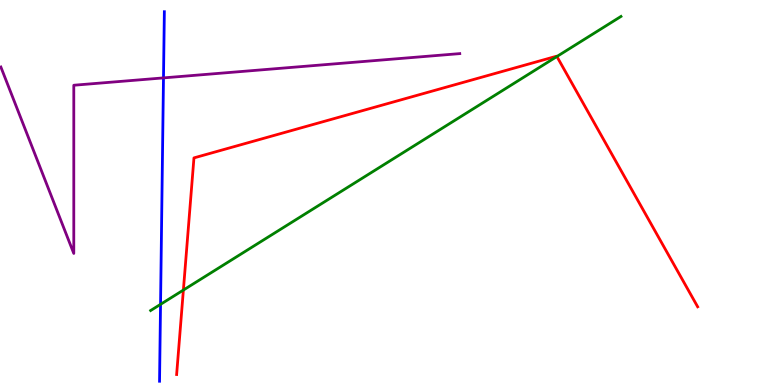[{'lines': ['blue', 'red'], 'intersections': []}, {'lines': ['green', 'red'], 'intersections': [{'x': 2.37, 'y': 2.47}, {'x': 7.19, 'y': 8.53}]}, {'lines': ['purple', 'red'], 'intersections': []}, {'lines': ['blue', 'green'], 'intersections': [{'x': 2.07, 'y': 2.1}]}, {'lines': ['blue', 'purple'], 'intersections': [{'x': 2.11, 'y': 7.98}]}, {'lines': ['green', 'purple'], 'intersections': []}]